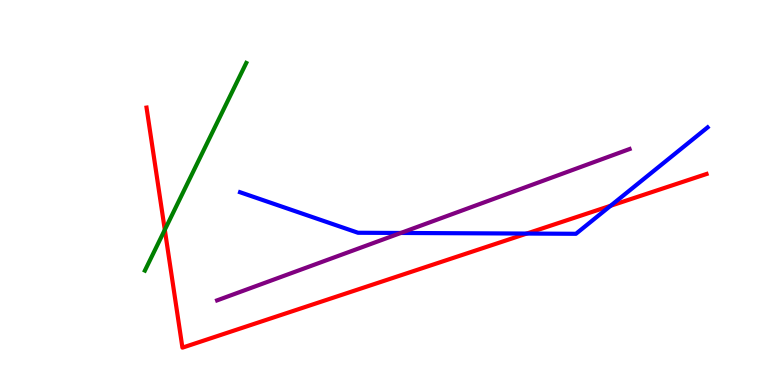[{'lines': ['blue', 'red'], 'intersections': [{'x': 6.8, 'y': 3.93}, {'x': 7.88, 'y': 4.65}]}, {'lines': ['green', 'red'], 'intersections': [{'x': 2.13, 'y': 4.03}]}, {'lines': ['purple', 'red'], 'intersections': []}, {'lines': ['blue', 'green'], 'intersections': []}, {'lines': ['blue', 'purple'], 'intersections': [{'x': 5.17, 'y': 3.95}]}, {'lines': ['green', 'purple'], 'intersections': []}]